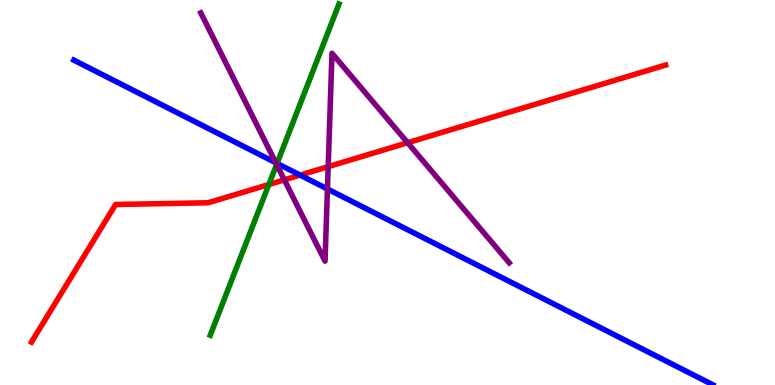[{'lines': ['blue', 'red'], 'intersections': [{'x': 3.87, 'y': 5.45}]}, {'lines': ['green', 'red'], 'intersections': [{'x': 3.47, 'y': 5.21}]}, {'lines': ['purple', 'red'], 'intersections': [{'x': 3.67, 'y': 5.33}, {'x': 4.23, 'y': 5.67}, {'x': 5.26, 'y': 6.29}]}, {'lines': ['blue', 'green'], 'intersections': [{'x': 3.57, 'y': 5.76}]}, {'lines': ['blue', 'purple'], 'intersections': [{'x': 3.56, 'y': 5.77}, {'x': 4.23, 'y': 5.09}]}, {'lines': ['green', 'purple'], 'intersections': [{'x': 3.57, 'y': 5.73}]}]